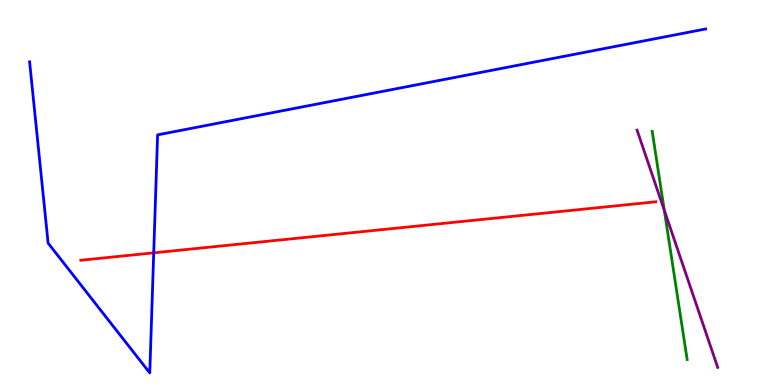[{'lines': ['blue', 'red'], 'intersections': [{'x': 1.98, 'y': 3.43}]}, {'lines': ['green', 'red'], 'intersections': []}, {'lines': ['purple', 'red'], 'intersections': []}, {'lines': ['blue', 'green'], 'intersections': []}, {'lines': ['blue', 'purple'], 'intersections': []}, {'lines': ['green', 'purple'], 'intersections': [{'x': 8.57, 'y': 4.54}]}]